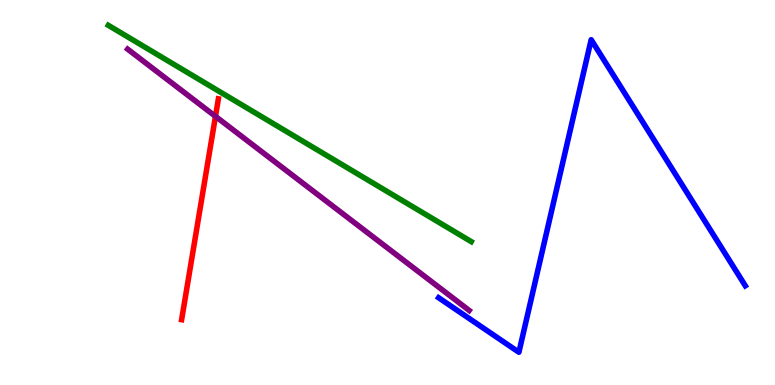[{'lines': ['blue', 'red'], 'intersections': []}, {'lines': ['green', 'red'], 'intersections': []}, {'lines': ['purple', 'red'], 'intersections': [{'x': 2.78, 'y': 6.98}]}, {'lines': ['blue', 'green'], 'intersections': []}, {'lines': ['blue', 'purple'], 'intersections': []}, {'lines': ['green', 'purple'], 'intersections': []}]